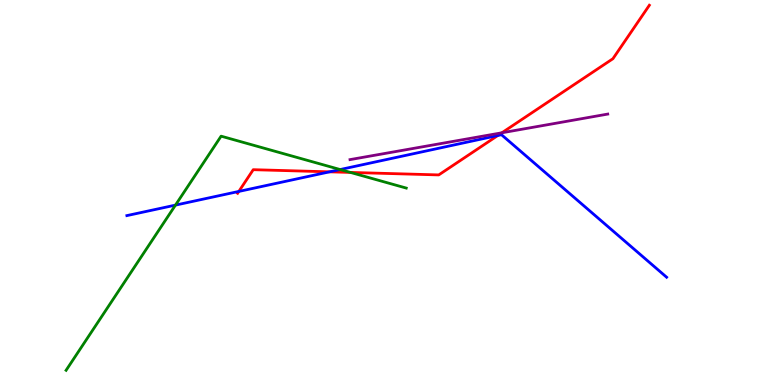[{'lines': ['blue', 'red'], 'intersections': [{'x': 3.08, 'y': 5.03}, {'x': 4.25, 'y': 5.54}, {'x': 6.42, 'y': 6.48}]}, {'lines': ['green', 'red'], 'intersections': [{'x': 4.52, 'y': 5.52}]}, {'lines': ['purple', 'red'], 'intersections': [{'x': 6.48, 'y': 6.55}]}, {'lines': ['blue', 'green'], 'intersections': [{'x': 2.26, 'y': 4.67}, {'x': 4.39, 'y': 5.6}]}, {'lines': ['blue', 'purple'], 'intersections': []}, {'lines': ['green', 'purple'], 'intersections': []}]